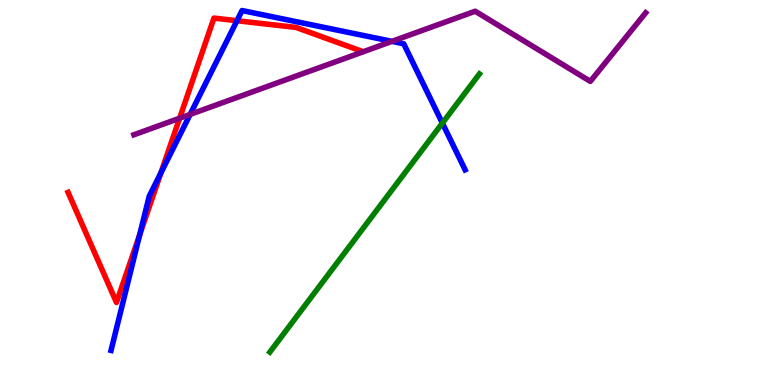[{'lines': ['blue', 'red'], 'intersections': [{'x': 1.8, 'y': 3.9}, {'x': 2.08, 'y': 5.51}, {'x': 3.06, 'y': 9.46}]}, {'lines': ['green', 'red'], 'intersections': []}, {'lines': ['purple', 'red'], 'intersections': [{'x': 2.32, 'y': 6.93}]}, {'lines': ['blue', 'green'], 'intersections': [{'x': 5.71, 'y': 6.8}]}, {'lines': ['blue', 'purple'], 'intersections': [{'x': 2.45, 'y': 7.03}, {'x': 5.06, 'y': 8.93}]}, {'lines': ['green', 'purple'], 'intersections': []}]